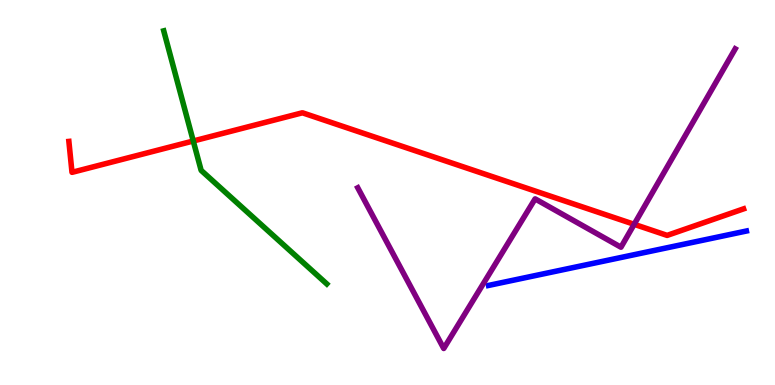[{'lines': ['blue', 'red'], 'intersections': []}, {'lines': ['green', 'red'], 'intersections': [{'x': 2.49, 'y': 6.34}]}, {'lines': ['purple', 'red'], 'intersections': [{'x': 8.18, 'y': 4.17}]}, {'lines': ['blue', 'green'], 'intersections': []}, {'lines': ['blue', 'purple'], 'intersections': []}, {'lines': ['green', 'purple'], 'intersections': []}]